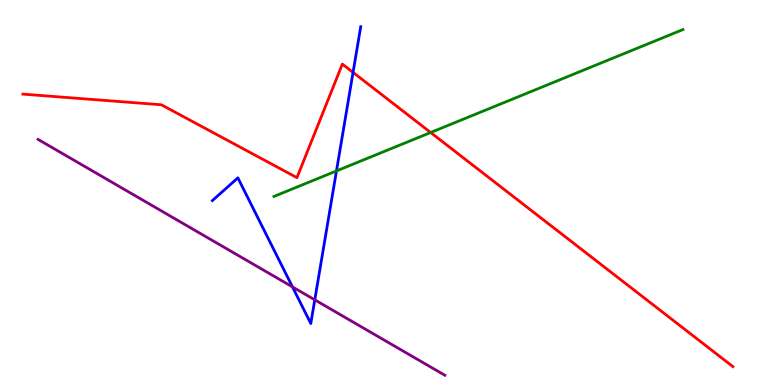[{'lines': ['blue', 'red'], 'intersections': [{'x': 4.56, 'y': 8.12}]}, {'lines': ['green', 'red'], 'intersections': [{'x': 5.56, 'y': 6.56}]}, {'lines': ['purple', 'red'], 'intersections': []}, {'lines': ['blue', 'green'], 'intersections': [{'x': 4.34, 'y': 5.56}]}, {'lines': ['blue', 'purple'], 'intersections': [{'x': 3.77, 'y': 2.55}, {'x': 4.06, 'y': 2.21}]}, {'lines': ['green', 'purple'], 'intersections': []}]